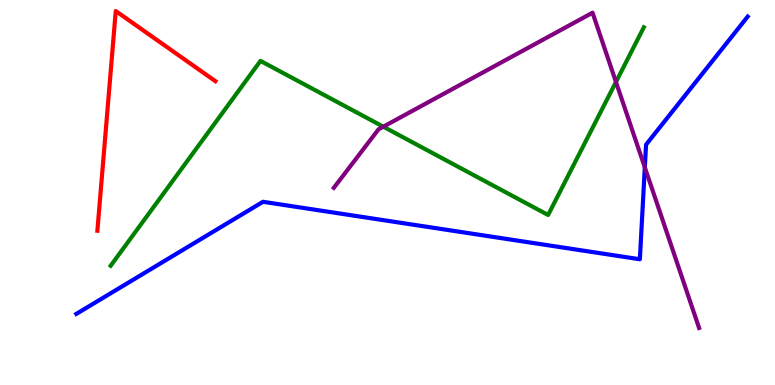[{'lines': ['blue', 'red'], 'intersections': []}, {'lines': ['green', 'red'], 'intersections': []}, {'lines': ['purple', 'red'], 'intersections': []}, {'lines': ['blue', 'green'], 'intersections': []}, {'lines': ['blue', 'purple'], 'intersections': [{'x': 8.32, 'y': 5.65}]}, {'lines': ['green', 'purple'], 'intersections': [{'x': 4.95, 'y': 6.71}, {'x': 7.95, 'y': 7.87}]}]